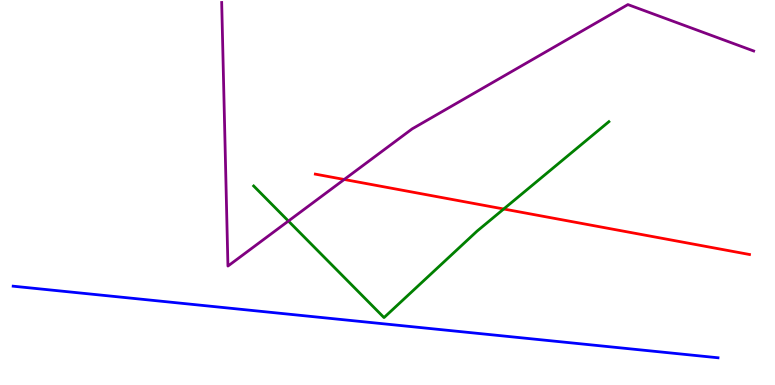[{'lines': ['blue', 'red'], 'intersections': []}, {'lines': ['green', 'red'], 'intersections': [{'x': 6.5, 'y': 4.57}]}, {'lines': ['purple', 'red'], 'intersections': [{'x': 4.44, 'y': 5.34}]}, {'lines': ['blue', 'green'], 'intersections': []}, {'lines': ['blue', 'purple'], 'intersections': []}, {'lines': ['green', 'purple'], 'intersections': [{'x': 3.72, 'y': 4.26}]}]